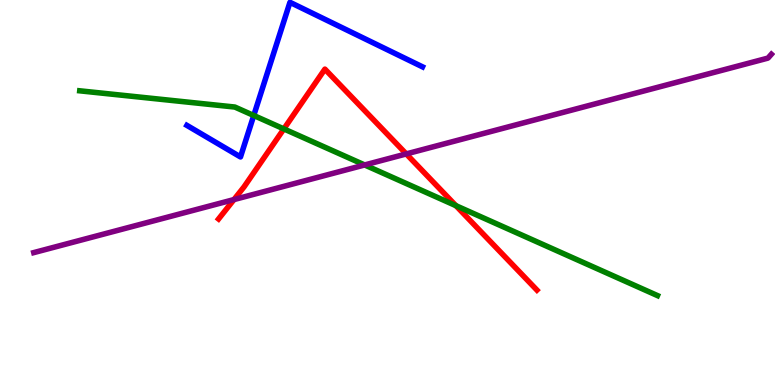[{'lines': ['blue', 'red'], 'intersections': []}, {'lines': ['green', 'red'], 'intersections': [{'x': 3.66, 'y': 6.65}, {'x': 5.88, 'y': 4.66}]}, {'lines': ['purple', 'red'], 'intersections': [{'x': 3.02, 'y': 4.82}, {'x': 5.24, 'y': 6.0}]}, {'lines': ['blue', 'green'], 'intersections': [{'x': 3.27, 'y': 7.0}]}, {'lines': ['blue', 'purple'], 'intersections': []}, {'lines': ['green', 'purple'], 'intersections': [{'x': 4.71, 'y': 5.72}]}]